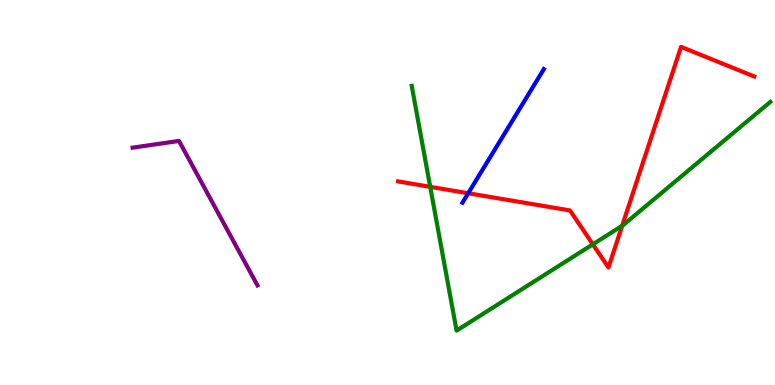[{'lines': ['blue', 'red'], 'intersections': [{'x': 6.04, 'y': 4.98}]}, {'lines': ['green', 'red'], 'intersections': [{'x': 5.55, 'y': 5.15}, {'x': 7.65, 'y': 3.65}, {'x': 8.03, 'y': 4.14}]}, {'lines': ['purple', 'red'], 'intersections': []}, {'lines': ['blue', 'green'], 'intersections': []}, {'lines': ['blue', 'purple'], 'intersections': []}, {'lines': ['green', 'purple'], 'intersections': []}]